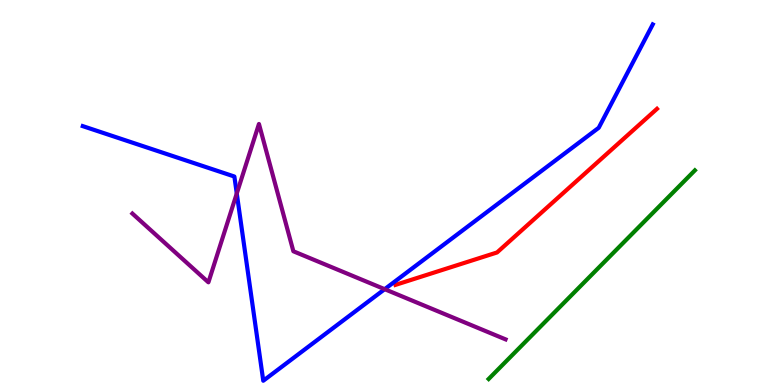[{'lines': ['blue', 'red'], 'intersections': []}, {'lines': ['green', 'red'], 'intersections': []}, {'lines': ['purple', 'red'], 'intersections': []}, {'lines': ['blue', 'green'], 'intersections': []}, {'lines': ['blue', 'purple'], 'intersections': [{'x': 3.06, 'y': 4.97}, {'x': 4.96, 'y': 2.49}]}, {'lines': ['green', 'purple'], 'intersections': []}]